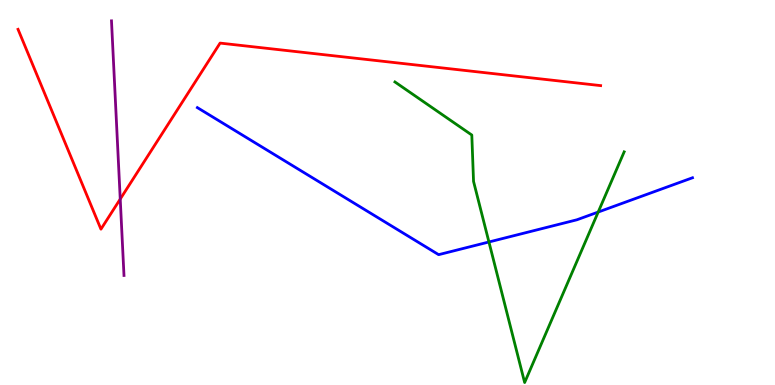[{'lines': ['blue', 'red'], 'intersections': []}, {'lines': ['green', 'red'], 'intersections': []}, {'lines': ['purple', 'red'], 'intersections': [{'x': 1.55, 'y': 4.83}]}, {'lines': ['blue', 'green'], 'intersections': [{'x': 6.31, 'y': 3.71}, {'x': 7.72, 'y': 4.49}]}, {'lines': ['blue', 'purple'], 'intersections': []}, {'lines': ['green', 'purple'], 'intersections': []}]